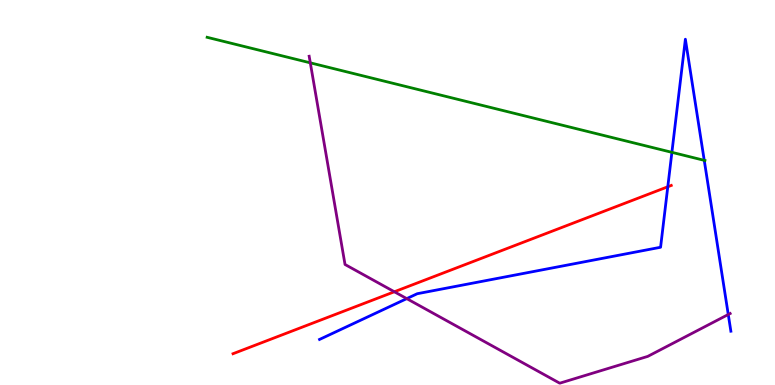[{'lines': ['blue', 'red'], 'intersections': [{'x': 8.62, 'y': 5.15}]}, {'lines': ['green', 'red'], 'intersections': []}, {'lines': ['purple', 'red'], 'intersections': [{'x': 5.09, 'y': 2.42}]}, {'lines': ['blue', 'green'], 'intersections': [{'x': 8.67, 'y': 6.04}, {'x': 9.09, 'y': 5.84}]}, {'lines': ['blue', 'purple'], 'intersections': [{'x': 5.25, 'y': 2.24}, {'x': 9.4, 'y': 1.83}]}, {'lines': ['green', 'purple'], 'intersections': [{'x': 4.0, 'y': 8.37}]}]